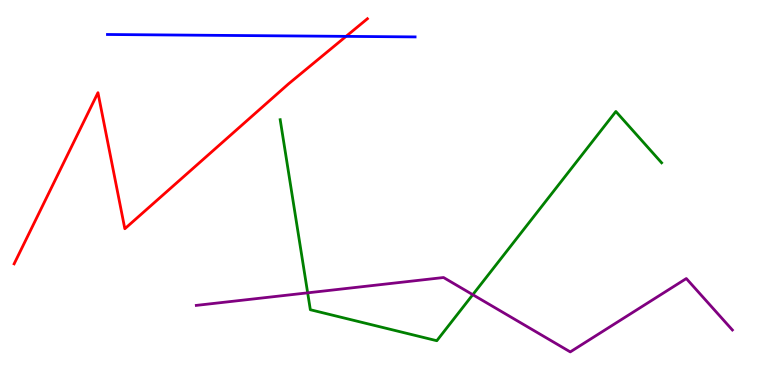[{'lines': ['blue', 'red'], 'intersections': [{'x': 4.47, 'y': 9.06}]}, {'lines': ['green', 'red'], 'intersections': []}, {'lines': ['purple', 'red'], 'intersections': []}, {'lines': ['blue', 'green'], 'intersections': []}, {'lines': ['blue', 'purple'], 'intersections': []}, {'lines': ['green', 'purple'], 'intersections': [{'x': 3.97, 'y': 2.39}, {'x': 6.1, 'y': 2.35}]}]